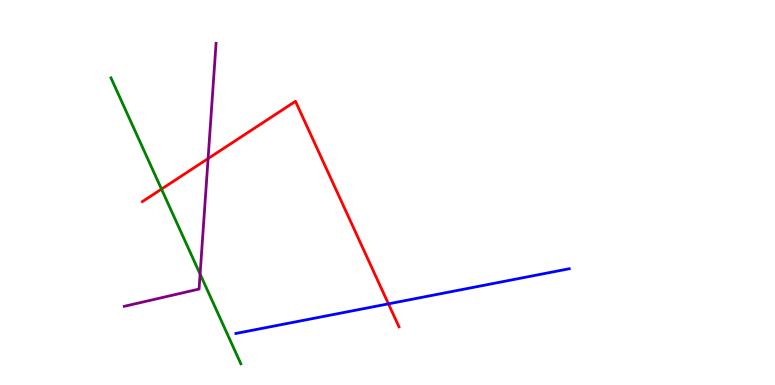[{'lines': ['blue', 'red'], 'intersections': [{'x': 5.01, 'y': 2.11}]}, {'lines': ['green', 'red'], 'intersections': [{'x': 2.08, 'y': 5.09}]}, {'lines': ['purple', 'red'], 'intersections': [{'x': 2.69, 'y': 5.88}]}, {'lines': ['blue', 'green'], 'intersections': []}, {'lines': ['blue', 'purple'], 'intersections': []}, {'lines': ['green', 'purple'], 'intersections': [{'x': 2.58, 'y': 2.88}]}]